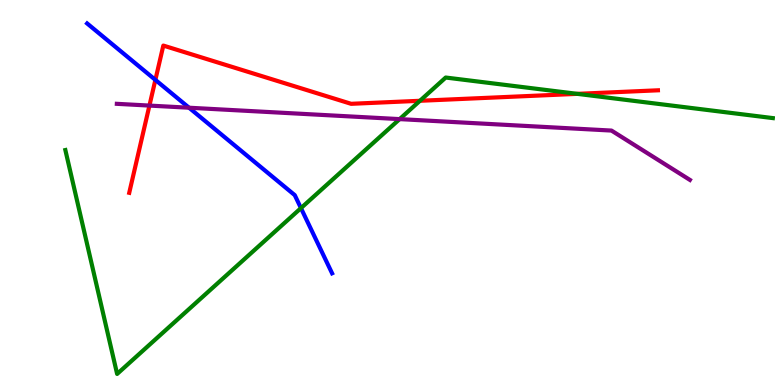[{'lines': ['blue', 'red'], 'intersections': [{'x': 2.0, 'y': 7.92}]}, {'lines': ['green', 'red'], 'intersections': [{'x': 5.42, 'y': 7.38}, {'x': 7.45, 'y': 7.56}]}, {'lines': ['purple', 'red'], 'intersections': [{'x': 1.93, 'y': 7.26}]}, {'lines': ['blue', 'green'], 'intersections': [{'x': 3.88, 'y': 4.59}]}, {'lines': ['blue', 'purple'], 'intersections': [{'x': 2.44, 'y': 7.2}]}, {'lines': ['green', 'purple'], 'intersections': [{'x': 5.16, 'y': 6.91}]}]